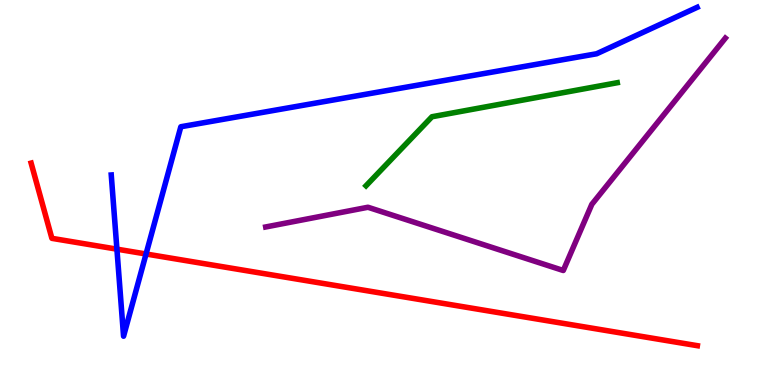[{'lines': ['blue', 'red'], 'intersections': [{'x': 1.51, 'y': 3.53}, {'x': 1.88, 'y': 3.4}]}, {'lines': ['green', 'red'], 'intersections': []}, {'lines': ['purple', 'red'], 'intersections': []}, {'lines': ['blue', 'green'], 'intersections': []}, {'lines': ['blue', 'purple'], 'intersections': []}, {'lines': ['green', 'purple'], 'intersections': []}]